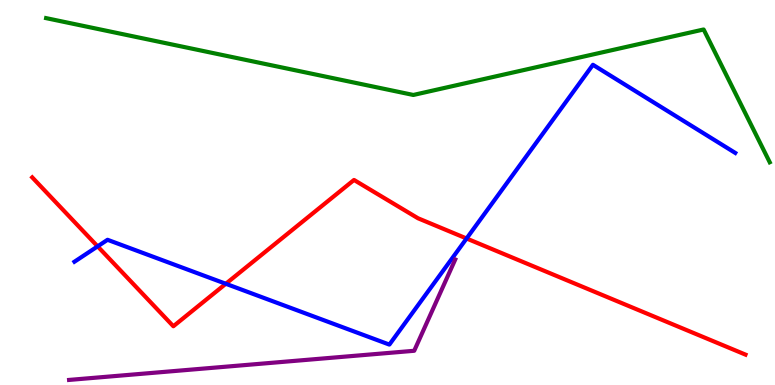[{'lines': ['blue', 'red'], 'intersections': [{'x': 1.26, 'y': 3.6}, {'x': 2.91, 'y': 2.63}, {'x': 6.02, 'y': 3.81}]}, {'lines': ['green', 'red'], 'intersections': []}, {'lines': ['purple', 'red'], 'intersections': []}, {'lines': ['blue', 'green'], 'intersections': []}, {'lines': ['blue', 'purple'], 'intersections': []}, {'lines': ['green', 'purple'], 'intersections': []}]